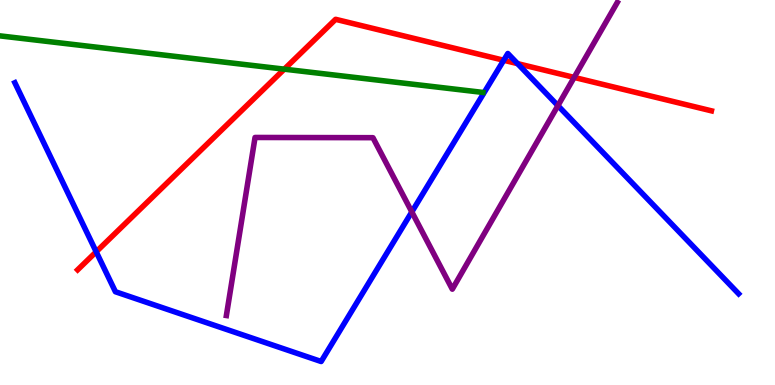[{'lines': ['blue', 'red'], 'intersections': [{'x': 1.24, 'y': 3.46}, {'x': 6.5, 'y': 8.43}, {'x': 6.68, 'y': 8.35}]}, {'lines': ['green', 'red'], 'intersections': [{'x': 3.67, 'y': 8.2}]}, {'lines': ['purple', 'red'], 'intersections': [{'x': 7.41, 'y': 7.99}]}, {'lines': ['blue', 'green'], 'intersections': []}, {'lines': ['blue', 'purple'], 'intersections': [{'x': 5.31, 'y': 4.5}, {'x': 7.2, 'y': 7.26}]}, {'lines': ['green', 'purple'], 'intersections': []}]